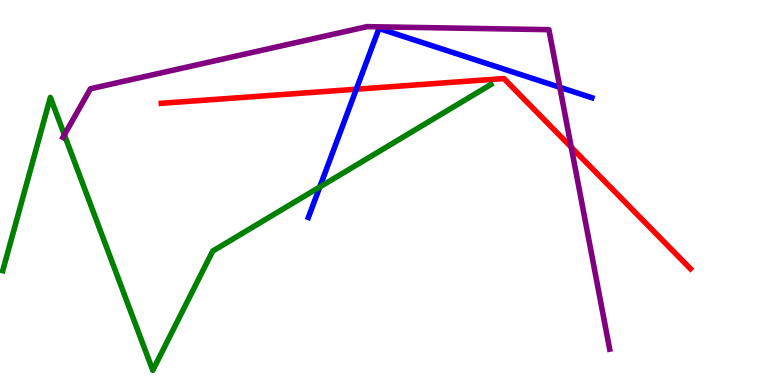[{'lines': ['blue', 'red'], 'intersections': [{'x': 4.6, 'y': 7.68}]}, {'lines': ['green', 'red'], 'intersections': []}, {'lines': ['purple', 'red'], 'intersections': [{'x': 7.37, 'y': 6.18}]}, {'lines': ['blue', 'green'], 'intersections': [{'x': 4.13, 'y': 5.14}]}, {'lines': ['blue', 'purple'], 'intersections': [{'x': 7.22, 'y': 7.73}]}, {'lines': ['green', 'purple'], 'intersections': [{'x': 0.831, 'y': 6.5}]}]